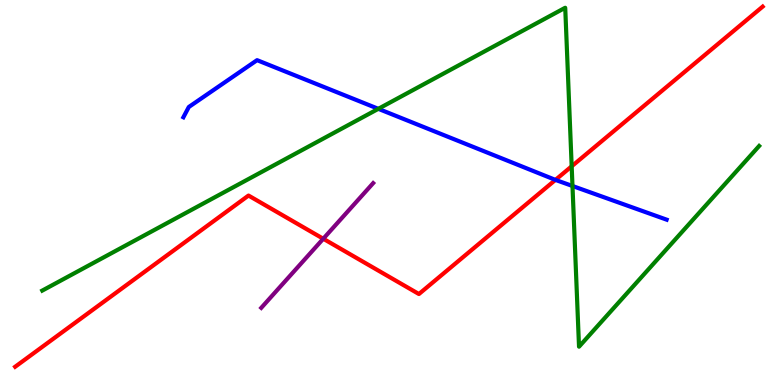[{'lines': ['blue', 'red'], 'intersections': [{'x': 7.17, 'y': 5.33}]}, {'lines': ['green', 'red'], 'intersections': [{'x': 7.38, 'y': 5.68}]}, {'lines': ['purple', 'red'], 'intersections': [{'x': 4.17, 'y': 3.8}]}, {'lines': ['blue', 'green'], 'intersections': [{'x': 4.88, 'y': 7.17}, {'x': 7.39, 'y': 5.17}]}, {'lines': ['blue', 'purple'], 'intersections': []}, {'lines': ['green', 'purple'], 'intersections': []}]